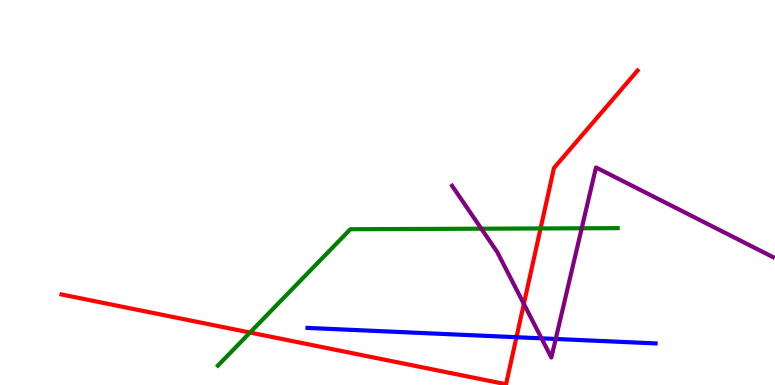[{'lines': ['blue', 'red'], 'intersections': [{'x': 6.66, 'y': 1.24}]}, {'lines': ['green', 'red'], 'intersections': [{'x': 3.23, 'y': 1.36}, {'x': 6.98, 'y': 4.07}]}, {'lines': ['purple', 'red'], 'intersections': [{'x': 6.76, 'y': 2.11}]}, {'lines': ['blue', 'green'], 'intersections': []}, {'lines': ['blue', 'purple'], 'intersections': [{'x': 6.99, 'y': 1.21}, {'x': 7.17, 'y': 1.2}]}, {'lines': ['green', 'purple'], 'intersections': [{'x': 6.21, 'y': 4.06}, {'x': 7.51, 'y': 4.07}]}]